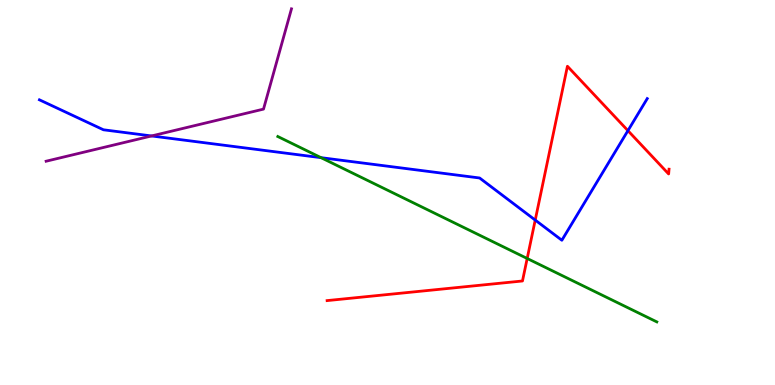[{'lines': ['blue', 'red'], 'intersections': [{'x': 6.91, 'y': 4.28}, {'x': 8.1, 'y': 6.61}]}, {'lines': ['green', 'red'], 'intersections': [{'x': 6.8, 'y': 3.29}]}, {'lines': ['purple', 'red'], 'intersections': []}, {'lines': ['blue', 'green'], 'intersections': [{'x': 4.14, 'y': 5.9}]}, {'lines': ['blue', 'purple'], 'intersections': [{'x': 1.96, 'y': 6.47}]}, {'lines': ['green', 'purple'], 'intersections': []}]